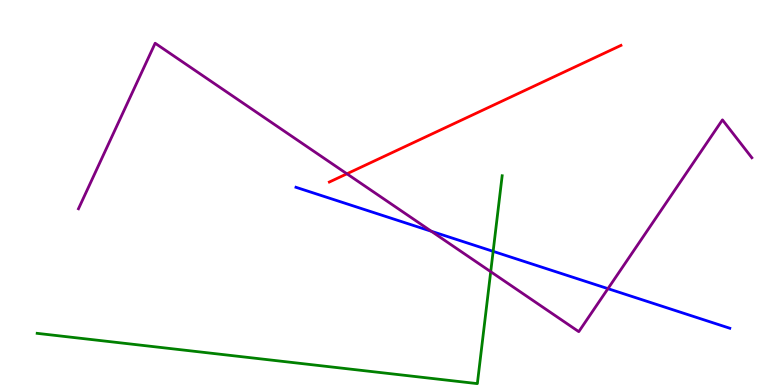[{'lines': ['blue', 'red'], 'intersections': []}, {'lines': ['green', 'red'], 'intersections': []}, {'lines': ['purple', 'red'], 'intersections': [{'x': 4.48, 'y': 5.49}]}, {'lines': ['blue', 'green'], 'intersections': [{'x': 6.36, 'y': 3.47}]}, {'lines': ['blue', 'purple'], 'intersections': [{'x': 5.57, 'y': 3.99}, {'x': 7.84, 'y': 2.5}]}, {'lines': ['green', 'purple'], 'intersections': [{'x': 6.33, 'y': 2.94}]}]